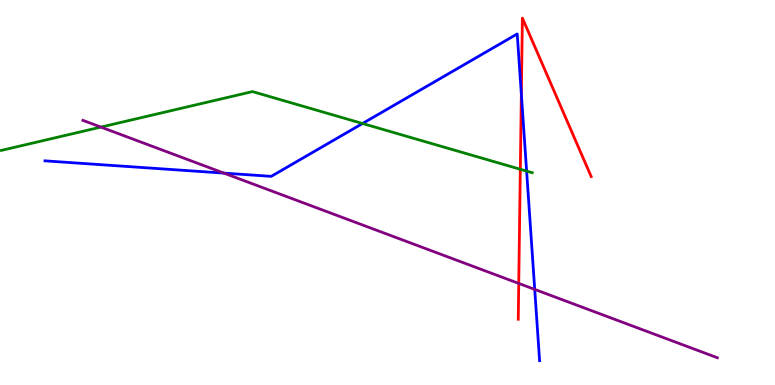[{'lines': ['blue', 'red'], 'intersections': [{'x': 6.73, 'y': 7.56}]}, {'lines': ['green', 'red'], 'intersections': [{'x': 6.71, 'y': 5.6}]}, {'lines': ['purple', 'red'], 'intersections': [{'x': 6.69, 'y': 2.64}]}, {'lines': ['blue', 'green'], 'intersections': [{'x': 4.68, 'y': 6.79}, {'x': 6.8, 'y': 5.56}]}, {'lines': ['blue', 'purple'], 'intersections': [{'x': 2.89, 'y': 5.5}, {'x': 6.9, 'y': 2.48}]}, {'lines': ['green', 'purple'], 'intersections': [{'x': 1.3, 'y': 6.7}]}]